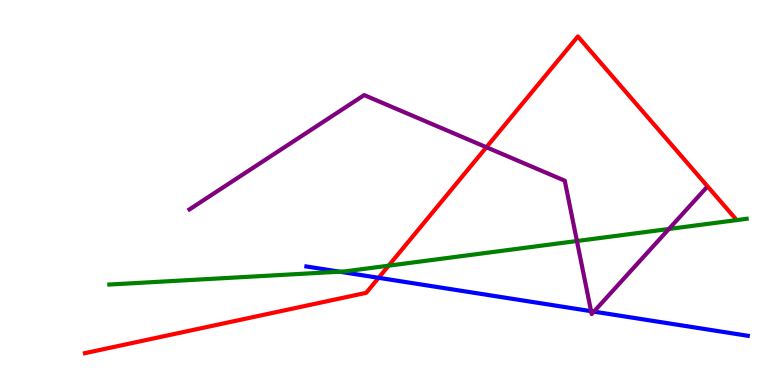[{'lines': ['blue', 'red'], 'intersections': [{'x': 4.89, 'y': 2.78}]}, {'lines': ['green', 'red'], 'intersections': [{'x': 5.01, 'y': 3.1}]}, {'lines': ['purple', 'red'], 'intersections': [{'x': 6.28, 'y': 6.18}]}, {'lines': ['blue', 'green'], 'intersections': [{'x': 4.38, 'y': 2.94}]}, {'lines': ['blue', 'purple'], 'intersections': [{'x': 7.63, 'y': 1.92}, {'x': 7.66, 'y': 1.91}]}, {'lines': ['green', 'purple'], 'intersections': [{'x': 7.44, 'y': 3.74}, {'x': 8.63, 'y': 4.05}]}]